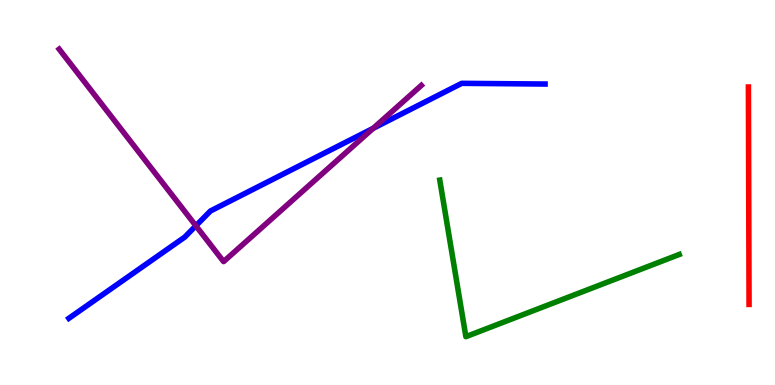[{'lines': ['blue', 'red'], 'intersections': []}, {'lines': ['green', 'red'], 'intersections': []}, {'lines': ['purple', 'red'], 'intersections': []}, {'lines': ['blue', 'green'], 'intersections': []}, {'lines': ['blue', 'purple'], 'intersections': [{'x': 2.53, 'y': 4.14}, {'x': 4.81, 'y': 6.67}]}, {'lines': ['green', 'purple'], 'intersections': []}]